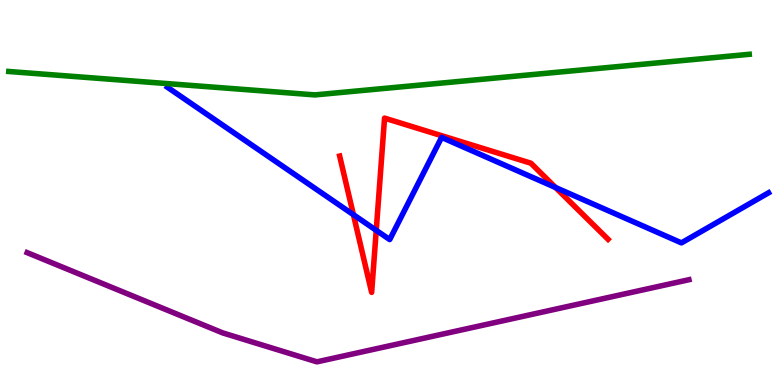[{'lines': ['blue', 'red'], 'intersections': [{'x': 4.56, 'y': 4.42}, {'x': 4.85, 'y': 4.02}, {'x': 7.17, 'y': 5.13}]}, {'lines': ['green', 'red'], 'intersections': []}, {'lines': ['purple', 'red'], 'intersections': []}, {'lines': ['blue', 'green'], 'intersections': []}, {'lines': ['blue', 'purple'], 'intersections': []}, {'lines': ['green', 'purple'], 'intersections': []}]